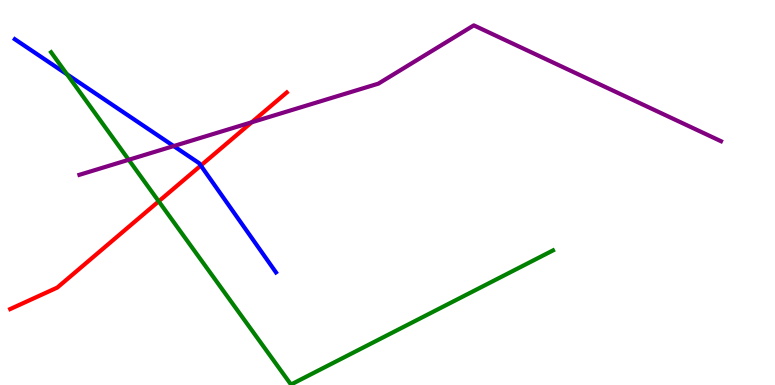[{'lines': ['blue', 'red'], 'intersections': [{'x': 2.59, 'y': 5.7}]}, {'lines': ['green', 'red'], 'intersections': [{'x': 2.05, 'y': 4.77}]}, {'lines': ['purple', 'red'], 'intersections': [{'x': 3.25, 'y': 6.82}]}, {'lines': ['blue', 'green'], 'intersections': [{'x': 0.865, 'y': 8.07}]}, {'lines': ['blue', 'purple'], 'intersections': [{'x': 2.24, 'y': 6.21}]}, {'lines': ['green', 'purple'], 'intersections': [{'x': 1.66, 'y': 5.85}]}]